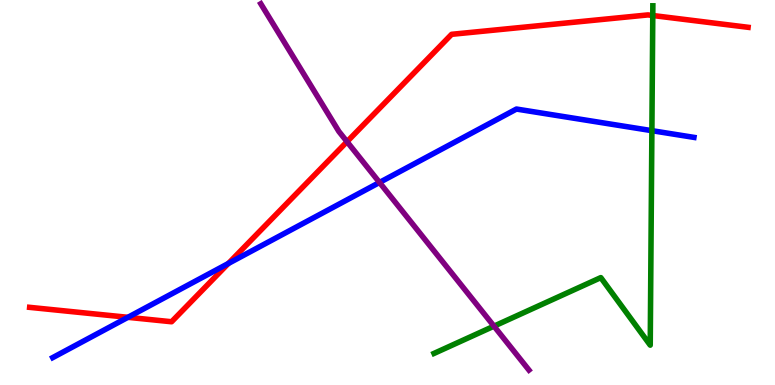[{'lines': ['blue', 'red'], 'intersections': [{'x': 1.65, 'y': 1.76}, {'x': 2.95, 'y': 3.16}]}, {'lines': ['green', 'red'], 'intersections': [{'x': 8.42, 'y': 9.6}]}, {'lines': ['purple', 'red'], 'intersections': [{'x': 4.48, 'y': 6.32}]}, {'lines': ['blue', 'green'], 'intersections': [{'x': 8.41, 'y': 6.61}]}, {'lines': ['blue', 'purple'], 'intersections': [{'x': 4.9, 'y': 5.26}]}, {'lines': ['green', 'purple'], 'intersections': [{'x': 6.37, 'y': 1.53}]}]